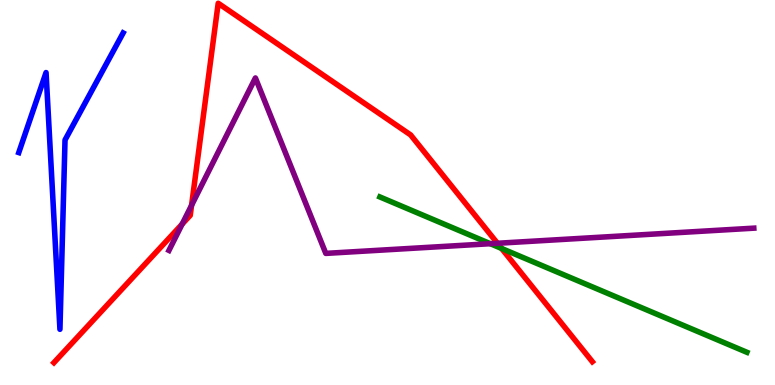[{'lines': ['blue', 'red'], 'intersections': []}, {'lines': ['green', 'red'], 'intersections': [{'x': 6.47, 'y': 3.55}]}, {'lines': ['purple', 'red'], 'intersections': [{'x': 2.35, 'y': 4.18}, {'x': 2.47, 'y': 4.67}, {'x': 6.42, 'y': 3.68}]}, {'lines': ['blue', 'green'], 'intersections': []}, {'lines': ['blue', 'purple'], 'intersections': []}, {'lines': ['green', 'purple'], 'intersections': [{'x': 6.33, 'y': 3.67}]}]